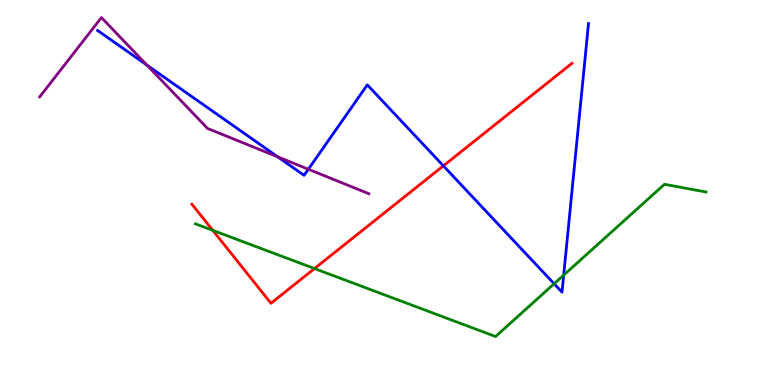[{'lines': ['blue', 'red'], 'intersections': [{'x': 5.72, 'y': 5.69}]}, {'lines': ['green', 'red'], 'intersections': [{'x': 2.75, 'y': 4.02}, {'x': 4.06, 'y': 3.02}]}, {'lines': ['purple', 'red'], 'intersections': []}, {'lines': ['blue', 'green'], 'intersections': [{'x': 7.15, 'y': 2.63}, {'x': 7.27, 'y': 2.85}]}, {'lines': ['blue', 'purple'], 'intersections': [{'x': 1.9, 'y': 8.31}, {'x': 3.58, 'y': 5.93}, {'x': 3.98, 'y': 5.6}]}, {'lines': ['green', 'purple'], 'intersections': []}]